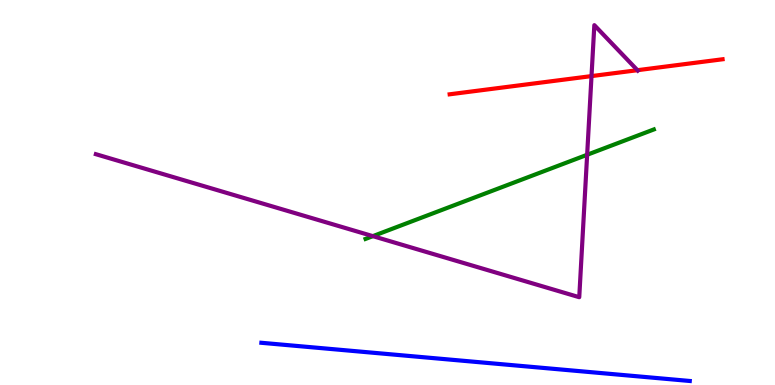[{'lines': ['blue', 'red'], 'intersections': []}, {'lines': ['green', 'red'], 'intersections': []}, {'lines': ['purple', 'red'], 'intersections': [{'x': 7.63, 'y': 8.02}, {'x': 8.23, 'y': 8.18}]}, {'lines': ['blue', 'green'], 'intersections': []}, {'lines': ['blue', 'purple'], 'intersections': []}, {'lines': ['green', 'purple'], 'intersections': [{'x': 4.81, 'y': 3.87}, {'x': 7.58, 'y': 5.98}]}]